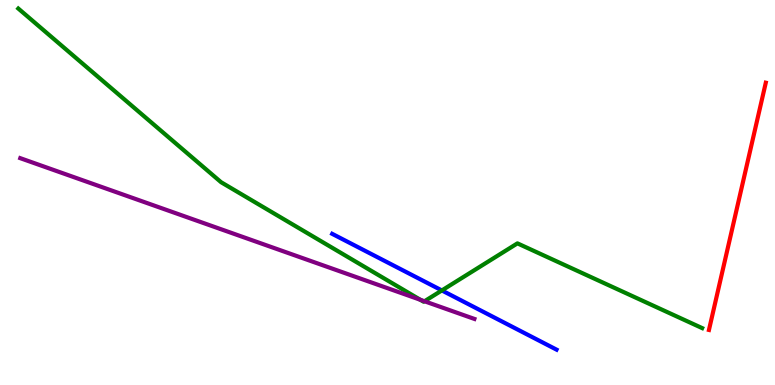[{'lines': ['blue', 'red'], 'intersections': []}, {'lines': ['green', 'red'], 'intersections': []}, {'lines': ['purple', 'red'], 'intersections': []}, {'lines': ['blue', 'green'], 'intersections': [{'x': 5.7, 'y': 2.46}]}, {'lines': ['blue', 'purple'], 'intersections': []}, {'lines': ['green', 'purple'], 'intersections': [{'x': 5.42, 'y': 2.21}, {'x': 5.48, 'y': 2.18}]}]